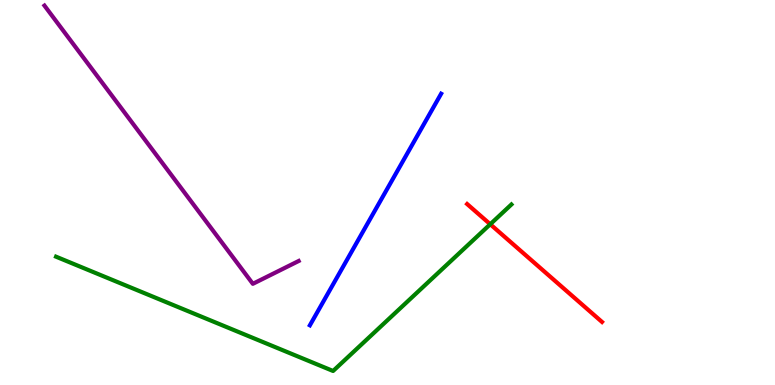[{'lines': ['blue', 'red'], 'intersections': []}, {'lines': ['green', 'red'], 'intersections': [{'x': 6.33, 'y': 4.18}]}, {'lines': ['purple', 'red'], 'intersections': []}, {'lines': ['blue', 'green'], 'intersections': []}, {'lines': ['blue', 'purple'], 'intersections': []}, {'lines': ['green', 'purple'], 'intersections': []}]